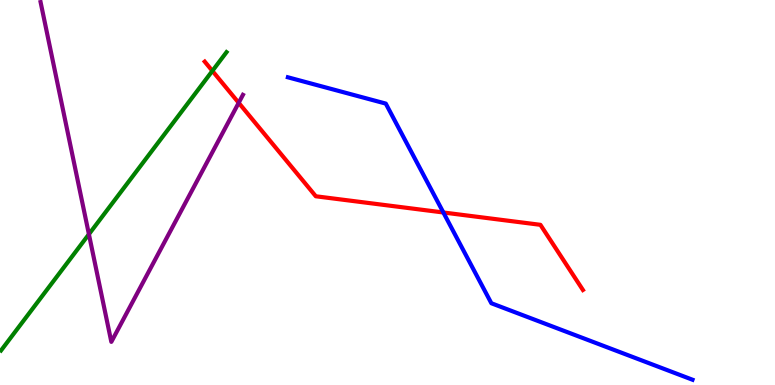[{'lines': ['blue', 'red'], 'intersections': [{'x': 5.72, 'y': 4.48}]}, {'lines': ['green', 'red'], 'intersections': [{'x': 2.74, 'y': 8.16}]}, {'lines': ['purple', 'red'], 'intersections': [{'x': 3.08, 'y': 7.33}]}, {'lines': ['blue', 'green'], 'intersections': []}, {'lines': ['blue', 'purple'], 'intersections': []}, {'lines': ['green', 'purple'], 'intersections': [{'x': 1.15, 'y': 3.92}]}]